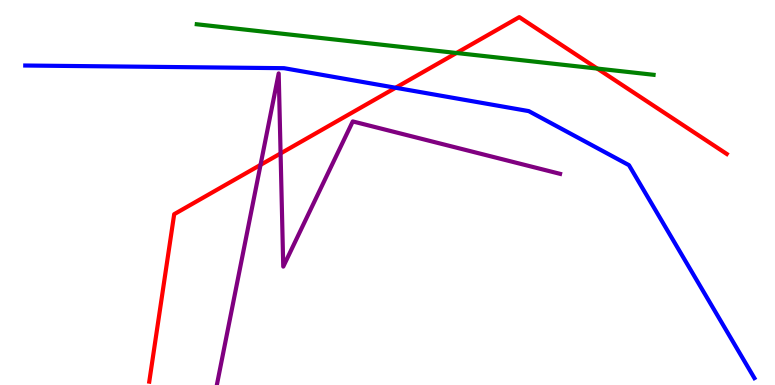[{'lines': ['blue', 'red'], 'intersections': [{'x': 5.1, 'y': 7.72}]}, {'lines': ['green', 'red'], 'intersections': [{'x': 5.89, 'y': 8.62}, {'x': 7.71, 'y': 8.22}]}, {'lines': ['purple', 'red'], 'intersections': [{'x': 3.36, 'y': 5.72}, {'x': 3.62, 'y': 6.01}]}, {'lines': ['blue', 'green'], 'intersections': []}, {'lines': ['blue', 'purple'], 'intersections': []}, {'lines': ['green', 'purple'], 'intersections': []}]